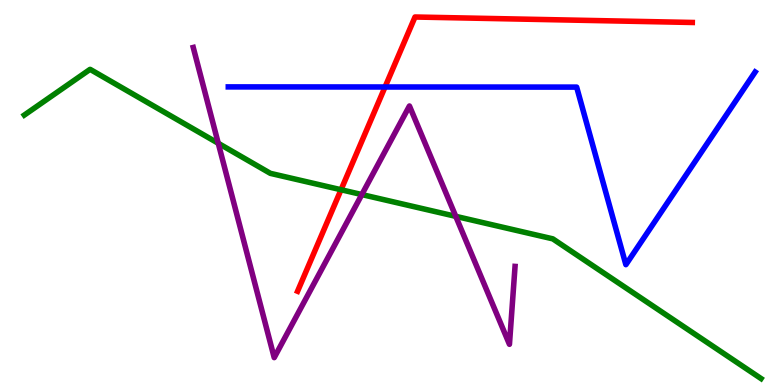[{'lines': ['blue', 'red'], 'intersections': [{'x': 4.97, 'y': 7.74}]}, {'lines': ['green', 'red'], 'intersections': [{'x': 4.4, 'y': 5.07}]}, {'lines': ['purple', 'red'], 'intersections': []}, {'lines': ['blue', 'green'], 'intersections': []}, {'lines': ['blue', 'purple'], 'intersections': []}, {'lines': ['green', 'purple'], 'intersections': [{'x': 2.82, 'y': 6.28}, {'x': 4.67, 'y': 4.95}, {'x': 5.88, 'y': 4.38}]}]